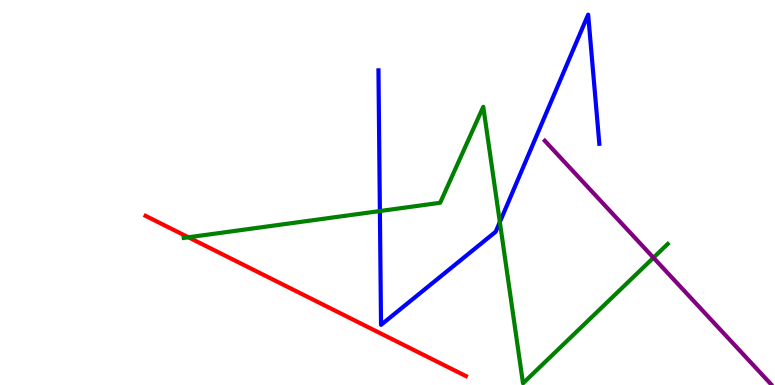[{'lines': ['blue', 'red'], 'intersections': []}, {'lines': ['green', 'red'], 'intersections': [{'x': 2.43, 'y': 3.84}]}, {'lines': ['purple', 'red'], 'intersections': []}, {'lines': ['blue', 'green'], 'intersections': [{'x': 4.9, 'y': 4.52}, {'x': 6.45, 'y': 4.23}]}, {'lines': ['blue', 'purple'], 'intersections': []}, {'lines': ['green', 'purple'], 'intersections': [{'x': 8.43, 'y': 3.31}]}]